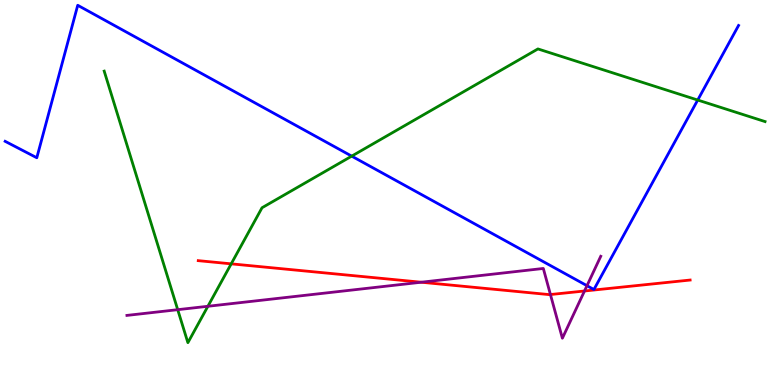[{'lines': ['blue', 'red'], 'intersections': []}, {'lines': ['green', 'red'], 'intersections': [{'x': 2.98, 'y': 3.15}]}, {'lines': ['purple', 'red'], 'intersections': [{'x': 5.44, 'y': 2.67}, {'x': 7.1, 'y': 2.35}, {'x': 7.54, 'y': 2.44}]}, {'lines': ['blue', 'green'], 'intersections': [{'x': 4.54, 'y': 5.94}, {'x': 9.0, 'y': 7.4}]}, {'lines': ['blue', 'purple'], 'intersections': [{'x': 7.57, 'y': 2.58}]}, {'lines': ['green', 'purple'], 'intersections': [{'x': 2.29, 'y': 1.96}, {'x': 2.68, 'y': 2.04}]}]